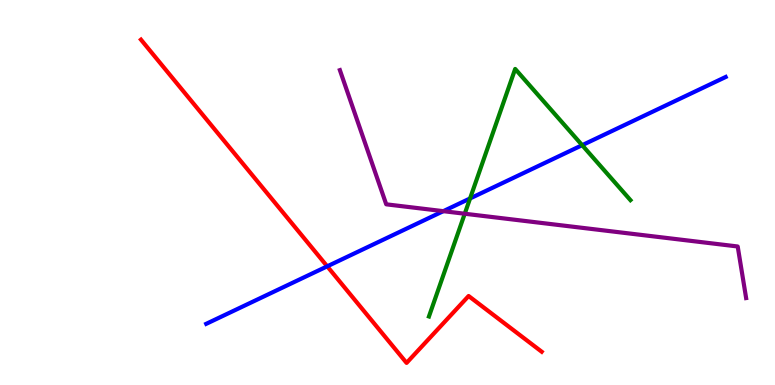[{'lines': ['blue', 'red'], 'intersections': [{'x': 4.22, 'y': 3.08}]}, {'lines': ['green', 'red'], 'intersections': []}, {'lines': ['purple', 'red'], 'intersections': []}, {'lines': ['blue', 'green'], 'intersections': [{'x': 6.07, 'y': 4.85}, {'x': 7.51, 'y': 6.23}]}, {'lines': ['blue', 'purple'], 'intersections': [{'x': 5.72, 'y': 4.52}]}, {'lines': ['green', 'purple'], 'intersections': [{'x': 6.0, 'y': 4.45}]}]